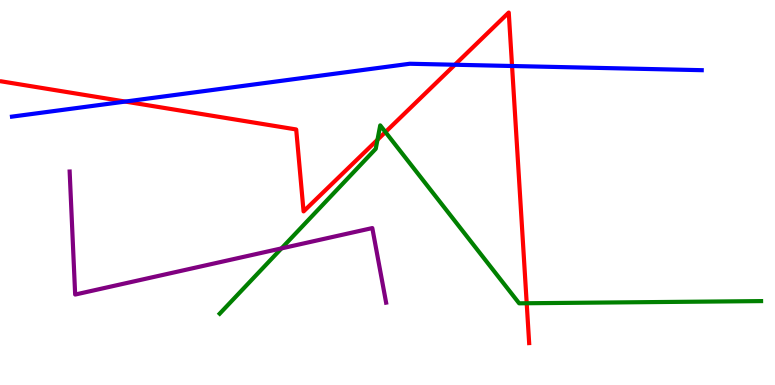[{'lines': ['blue', 'red'], 'intersections': [{'x': 1.62, 'y': 7.36}, {'x': 5.87, 'y': 8.32}, {'x': 6.61, 'y': 8.29}]}, {'lines': ['green', 'red'], 'intersections': [{'x': 4.87, 'y': 6.37}, {'x': 4.97, 'y': 6.57}, {'x': 6.8, 'y': 2.12}]}, {'lines': ['purple', 'red'], 'intersections': []}, {'lines': ['blue', 'green'], 'intersections': []}, {'lines': ['blue', 'purple'], 'intersections': []}, {'lines': ['green', 'purple'], 'intersections': [{'x': 3.63, 'y': 3.55}]}]